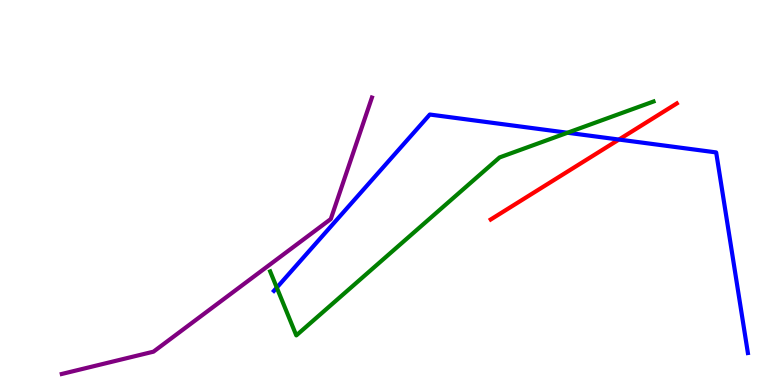[{'lines': ['blue', 'red'], 'intersections': [{'x': 7.99, 'y': 6.38}]}, {'lines': ['green', 'red'], 'intersections': []}, {'lines': ['purple', 'red'], 'intersections': []}, {'lines': ['blue', 'green'], 'intersections': [{'x': 3.57, 'y': 2.53}, {'x': 7.32, 'y': 6.55}]}, {'lines': ['blue', 'purple'], 'intersections': []}, {'lines': ['green', 'purple'], 'intersections': []}]